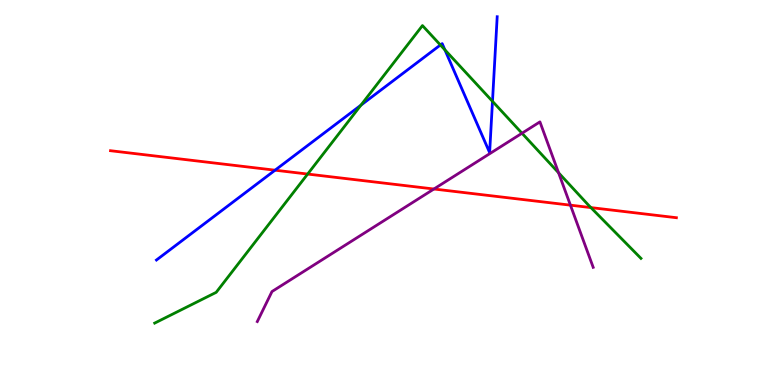[{'lines': ['blue', 'red'], 'intersections': [{'x': 3.55, 'y': 5.58}]}, {'lines': ['green', 'red'], 'intersections': [{'x': 3.97, 'y': 5.48}, {'x': 7.62, 'y': 4.61}]}, {'lines': ['purple', 'red'], 'intersections': [{'x': 5.6, 'y': 5.09}, {'x': 7.36, 'y': 4.67}]}, {'lines': ['blue', 'green'], 'intersections': [{'x': 4.66, 'y': 7.27}, {'x': 5.68, 'y': 8.83}, {'x': 5.74, 'y': 8.71}, {'x': 6.35, 'y': 7.37}]}, {'lines': ['blue', 'purple'], 'intersections': []}, {'lines': ['green', 'purple'], 'intersections': [{'x': 6.74, 'y': 6.54}, {'x': 7.21, 'y': 5.51}]}]